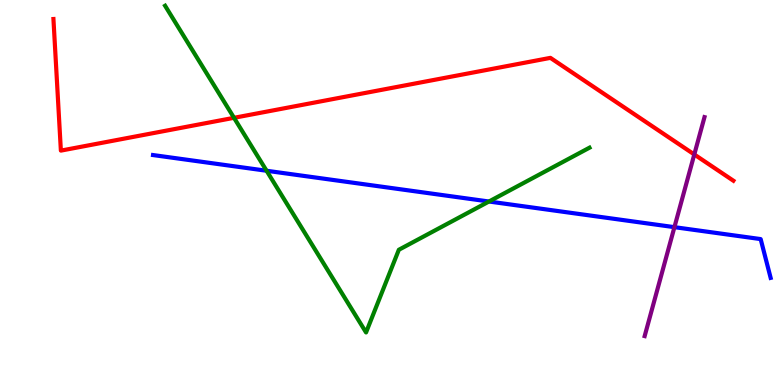[{'lines': ['blue', 'red'], 'intersections': []}, {'lines': ['green', 'red'], 'intersections': [{'x': 3.02, 'y': 6.94}]}, {'lines': ['purple', 'red'], 'intersections': [{'x': 8.96, 'y': 5.99}]}, {'lines': ['blue', 'green'], 'intersections': [{'x': 3.44, 'y': 5.56}, {'x': 6.31, 'y': 4.77}]}, {'lines': ['blue', 'purple'], 'intersections': [{'x': 8.7, 'y': 4.1}]}, {'lines': ['green', 'purple'], 'intersections': []}]